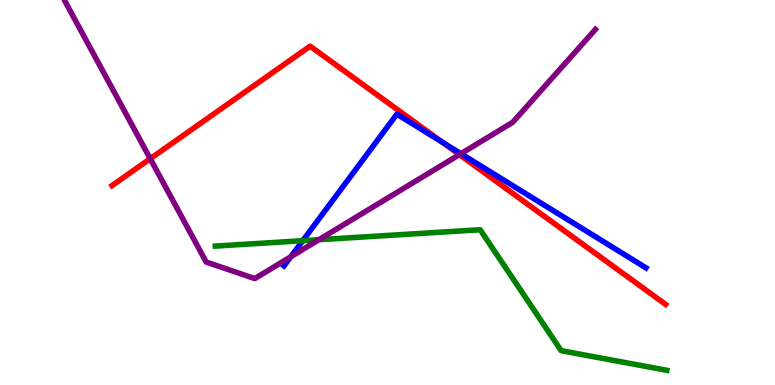[{'lines': ['blue', 'red'], 'intersections': [{'x': 5.71, 'y': 6.31}]}, {'lines': ['green', 'red'], 'intersections': []}, {'lines': ['purple', 'red'], 'intersections': [{'x': 1.94, 'y': 5.88}, {'x': 5.93, 'y': 5.98}]}, {'lines': ['blue', 'green'], 'intersections': [{'x': 3.91, 'y': 3.75}]}, {'lines': ['blue', 'purple'], 'intersections': [{'x': 3.75, 'y': 3.33}, {'x': 5.95, 'y': 6.01}]}, {'lines': ['green', 'purple'], 'intersections': [{'x': 4.12, 'y': 3.77}]}]